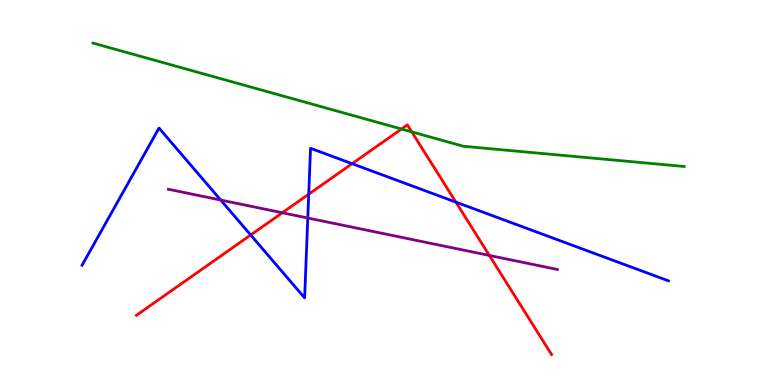[{'lines': ['blue', 'red'], 'intersections': [{'x': 3.23, 'y': 3.9}, {'x': 3.98, 'y': 4.96}, {'x': 4.54, 'y': 5.75}, {'x': 5.88, 'y': 4.75}]}, {'lines': ['green', 'red'], 'intersections': [{'x': 5.18, 'y': 6.65}, {'x': 5.31, 'y': 6.57}]}, {'lines': ['purple', 'red'], 'intersections': [{'x': 3.64, 'y': 4.47}, {'x': 6.31, 'y': 3.37}]}, {'lines': ['blue', 'green'], 'intersections': []}, {'lines': ['blue', 'purple'], 'intersections': [{'x': 2.85, 'y': 4.8}, {'x': 3.97, 'y': 4.34}]}, {'lines': ['green', 'purple'], 'intersections': []}]